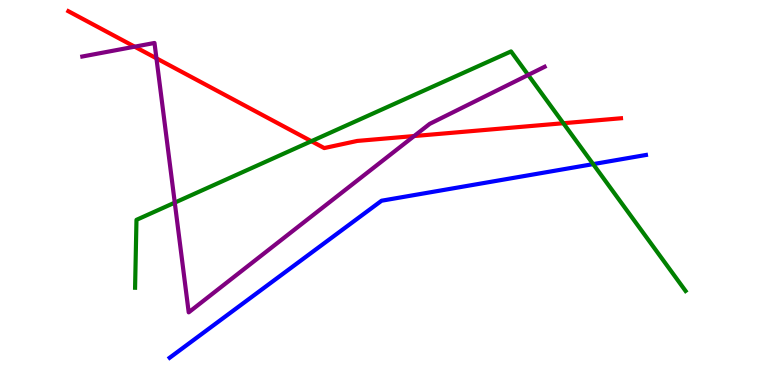[{'lines': ['blue', 'red'], 'intersections': []}, {'lines': ['green', 'red'], 'intersections': [{'x': 4.02, 'y': 6.33}, {'x': 7.27, 'y': 6.8}]}, {'lines': ['purple', 'red'], 'intersections': [{'x': 1.74, 'y': 8.79}, {'x': 2.02, 'y': 8.48}, {'x': 5.34, 'y': 6.47}]}, {'lines': ['blue', 'green'], 'intersections': [{'x': 7.65, 'y': 5.74}]}, {'lines': ['blue', 'purple'], 'intersections': []}, {'lines': ['green', 'purple'], 'intersections': [{'x': 2.26, 'y': 4.74}, {'x': 6.82, 'y': 8.05}]}]